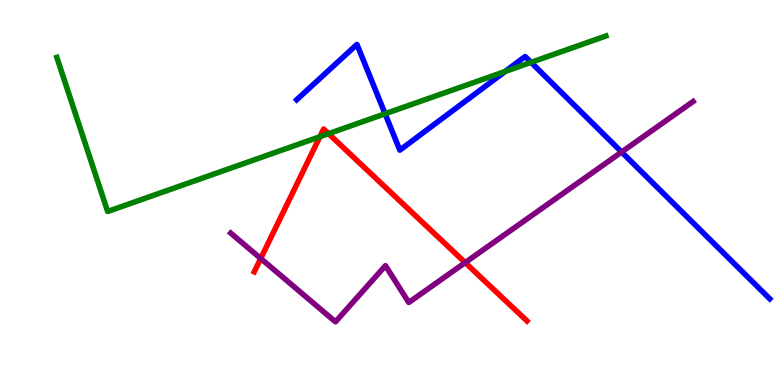[{'lines': ['blue', 'red'], 'intersections': []}, {'lines': ['green', 'red'], 'intersections': [{'x': 4.13, 'y': 6.45}, {'x': 4.24, 'y': 6.53}]}, {'lines': ['purple', 'red'], 'intersections': [{'x': 3.36, 'y': 3.29}, {'x': 6.0, 'y': 3.18}]}, {'lines': ['blue', 'green'], 'intersections': [{'x': 4.97, 'y': 7.05}, {'x': 6.52, 'y': 8.14}, {'x': 6.85, 'y': 8.38}]}, {'lines': ['blue', 'purple'], 'intersections': [{'x': 8.02, 'y': 6.05}]}, {'lines': ['green', 'purple'], 'intersections': []}]